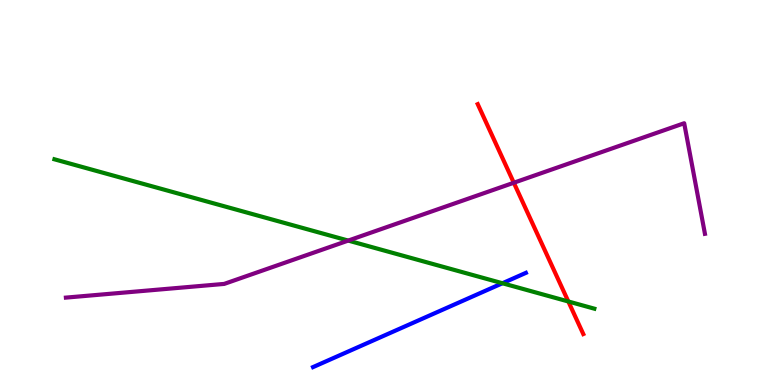[{'lines': ['blue', 'red'], 'intersections': []}, {'lines': ['green', 'red'], 'intersections': [{'x': 7.33, 'y': 2.17}]}, {'lines': ['purple', 'red'], 'intersections': [{'x': 6.63, 'y': 5.25}]}, {'lines': ['blue', 'green'], 'intersections': [{'x': 6.48, 'y': 2.64}]}, {'lines': ['blue', 'purple'], 'intersections': []}, {'lines': ['green', 'purple'], 'intersections': [{'x': 4.49, 'y': 3.75}]}]